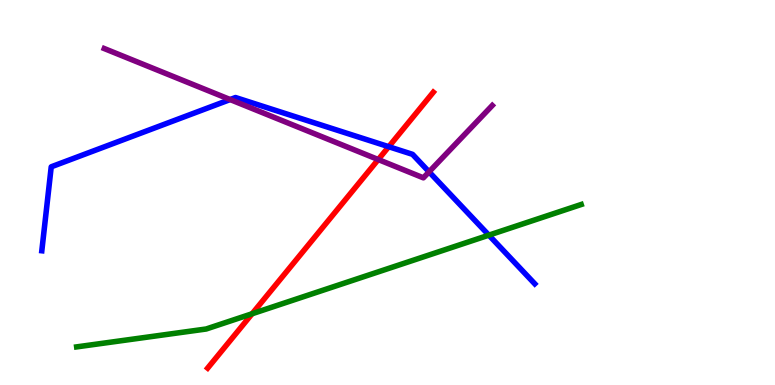[{'lines': ['blue', 'red'], 'intersections': [{'x': 5.02, 'y': 6.19}]}, {'lines': ['green', 'red'], 'intersections': [{'x': 3.25, 'y': 1.85}]}, {'lines': ['purple', 'red'], 'intersections': [{'x': 4.88, 'y': 5.86}]}, {'lines': ['blue', 'green'], 'intersections': [{'x': 6.31, 'y': 3.89}]}, {'lines': ['blue', 'purple'], 'intersections': [{'x': 2.97, 'y': 7.41}, {'x': 5.54, 'y': 5.54}]}, {'lines': ['green', 'purple'], 'intersections': []}]